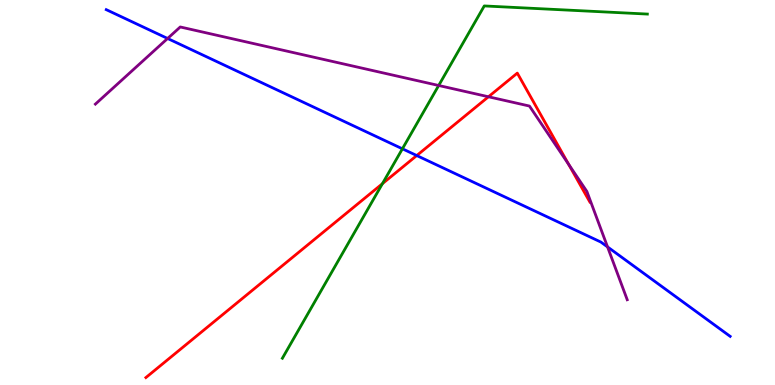[{'lines': ['blue', 'red'], 'intersections': [{'x': 5.38, 'y': 5.96}]}, {'lines': ['green', 'red'], 'intersections': [{'x': 4.93, 'y': 5.23}]}, {'lines': ['purple', 'red'], 'intersections': [{'x': 6.3, 'y': 7.49}, {'x': 7.34, 'y': 5.73}]}, {'lines': ['blue', 'green'], 'intersections': [{'x': 5.19, 'y': 6.14}]}, {'lines': ['blue', 'purple'], 'intersections': [{'x': 2.16, 'y': 9.0}, {'x': 7.84, 'y': 3.59}]}, {'lines': ['green', 'purple'], 'intersections': [{'x': 5.66, 'y': 7.78}]}]